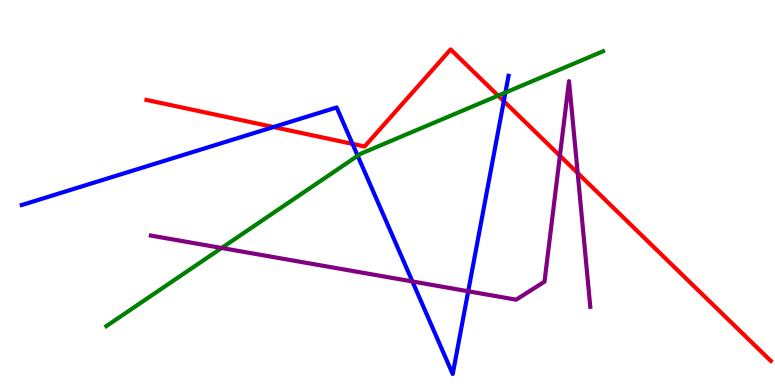[{'lines': ['blue', 'red'], 'intersections': [{'x': 3.53, 'y': 6.7}, {'x': 4.55, 'y': 6.26}, {'x': 6.5, 'y': 7.37}]}, {'lines': ['green', 'red'], 'intersections': [{'x': 6.43, 'y': 7.52}]}, {'lines': ['purple', 'red'], 'intersections': [{'x': 7.22, 'y': 5.95}, {'x': 7.45, 'y': 5.5}]}, {'lines': ['blue', 'green'], 'intersections': [{'x': 4.62, 'y': 5.95}, {'x': 6.52, 'y': 7.6}]}, {'lines': ['blue', 'purple'], 'intersections': [{'x': 5.32, 'y': 2.69}, {'x': 6.04, 'y': 2.43}]}, {'lines': ['green', 'purple'], 'intersections': [{'x': 2.86, 'y': 3.56}]}]